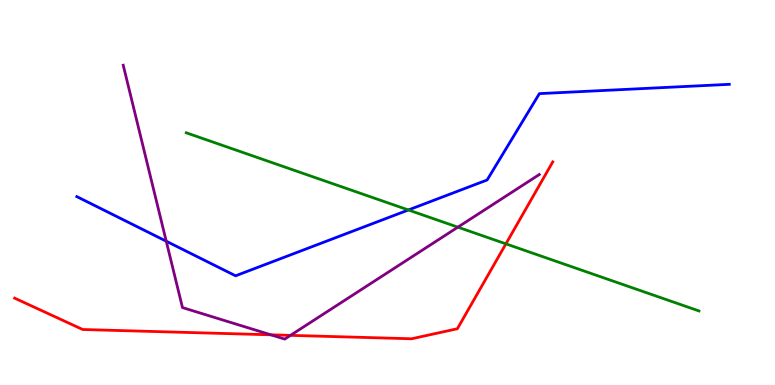[{'lines': ['blue', 'red'], 'intersections': []}, {'lines': ['green', 'red'], 'intersections': [{'x': 6.53, 'y': 3.67}]}, {'lines': ['purple', 'red'], 'intersections': [{'x': 3.49, 'y': 1.3}, {'x': 3.75, 'y': 1.29}]}, {'lines': ['blue', 'green'], 'intersections': [{'x': 5.27, 'y': 4.55}]}, {'lines': ['blue', 'purple'], 'intersections': [{'x': 2.15, 'y': 3.73}]}, {'lines': ['green', 'purple'], 'intersections': [{'x': 5.91, 'y': 4.1}]}]